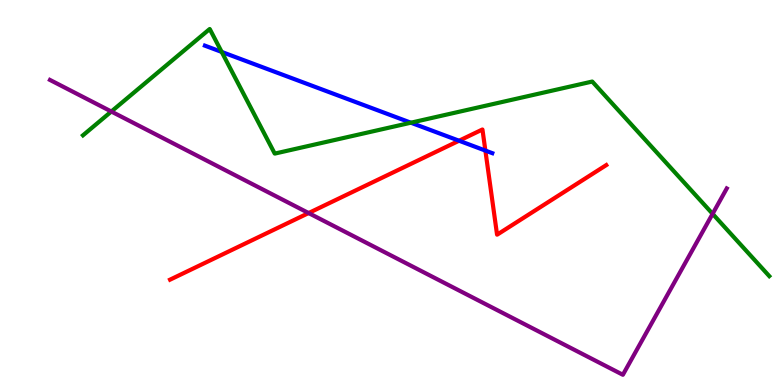[{'lines': ['blue', 'red'], 'intersections': [{'x': 5.92, 'y': 6.34}, {'x': 6.26, 'y': 6.09}]}, {'lines': ['green', 'red'], 'intersections': []}, {'lines': ['purple', 'red'], 'intersections': [{'x': 3.98, 'y': 4.47}]}, {'lines': ['blue', 'green'], 'intersections': [{'x': 2.86, 'y': 8.65}, {'x': 5.3, 'y': 6.81}]}, {'lines': ['blue', 'purple'], 'intersections': []}, {'lines': ['green', 'purple'], 'intersections': [{'x': 1.44, 'y': 7.1}, {'x': 9.19, 'y': 4.45}]}]